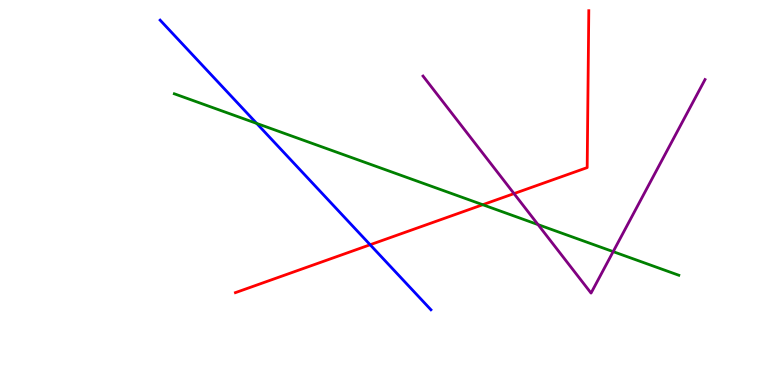[{'lines': ['blue', 'red'], 'intersections': [{'x': 4.78, 'y': 3.64}]}, {'lines': ['green', 'red'], 'intersections': [{'x': 6.23, 'y': 4.68}]}, {'lines': ['purple', 'red'], 'intersections': [{'x': 6.63, 'y': 4.97}]}, {'lines': ['blue', 'green'], 'intersections': [{'x': 3.31, 'y': 6.79}]}, {'lines': ['blue', 'purple'], 'intersections': []}, {'lines': ['green', 'purple'], 'intersections': [{'x': 6.94, 'y': 4.17}, {'x': 7.91, 'y': 3.46}]}]